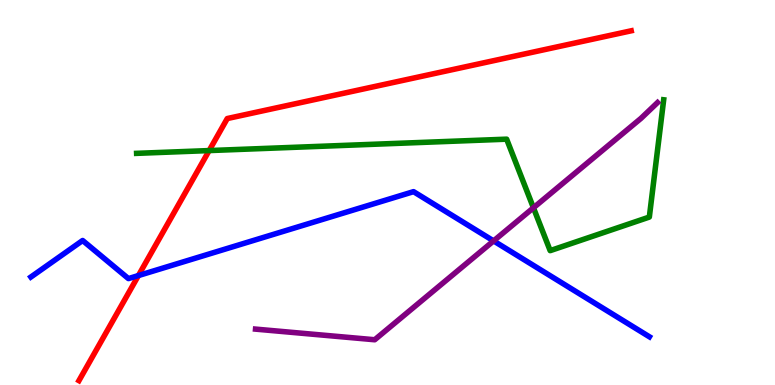[{'lines': ['blue', 'red'], 'intersections': [{'x': 1.79, 'y': 2.84}]}, {'lines': ['green', 'red'], 'intersections': [{'x': 2.7, 'y': 6.09}]}, {'lines': ['purple', 'red'], 'intersections': []}, {'lines': ['blue', 'green'], 'intersections': []}, {'lines': ['blue', 'purple'], 'intersections': [{'x': 6.37, 'y': 3.74}]}, {'lines': ['green', 'purple'], 'intersections': [{'x': 6.88, 'y': 4.6}]}]